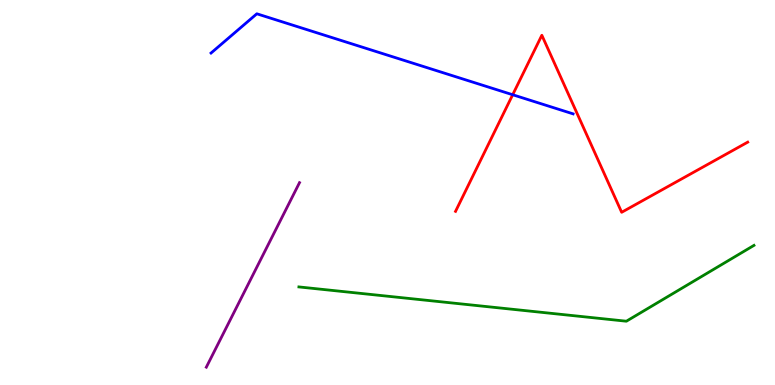[{'lines': ['blue', 'red'], 'intersections': [{'x': 6.62, 'y': 7.54}]}, {'lines': ['green', 'red'], 'intersections': []}, {'lines': ['purple', 'red'], 'intersections': []}, {'lines': ['blue', 'green'], 'intersections': []}, {'lines': ['blue', 'purple'], 'intersections': []}, {'lines': ['green', 'purple'], 'intersections': []}]